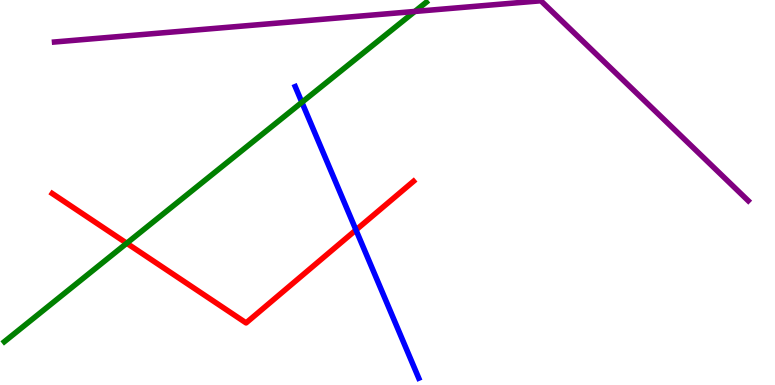[{'lines': ['blue', 'red'], 'intersections': [{'x': 4.59, 'y': 4.03}]}, {'lines': ['green', 'red'], 'intersections': [{'x': 1.64, 'y': 3.68}]}, {'lines': ['purple', 'red'], 'intersections': []}, {'lines': ['blue', 'green'], 'intersections': [{'x': 3.9, 'y': 7.34}]}, {'lines': ['blue', 'purple'], 'intersections': []}, {'lines': ['green', 'purple'], 'intersections': [{'x': 5.35, 'y': 9.7}]}]